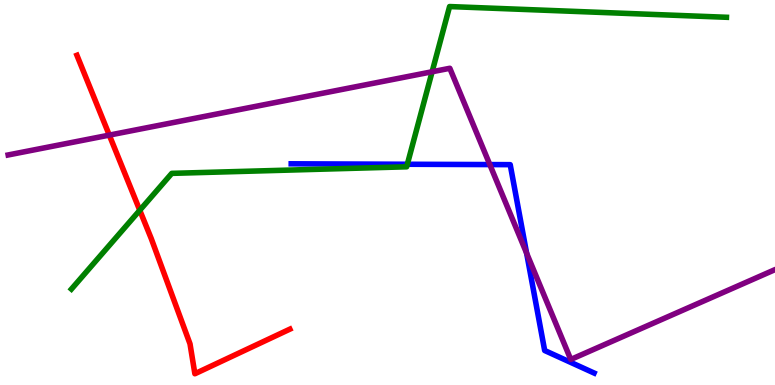[{'lines': ['blue', 'red'], 'intersections': []}, {'lines': ['green', 'red'], 'intersections': [{'x': 1.8, 'y': 4.54}]}, {'lines': ['purple', 'red'], 'intersections': [{'x': 1.41, 'y': 6.49}]}, {'lines': ['blue', 'green'], 'intersections': [{'x': 5.26, 'y': 5.73}]}, {'lines': ['blue', 'purple'], 'intersections': [{'x': 6.32, 'y': 5.73}, {'x': 6.8, 'y': 3.42}]}, {'lines': ['green', 'purple'], 'intersections': [{'x': 5.58, 'y': 8.14}]}]